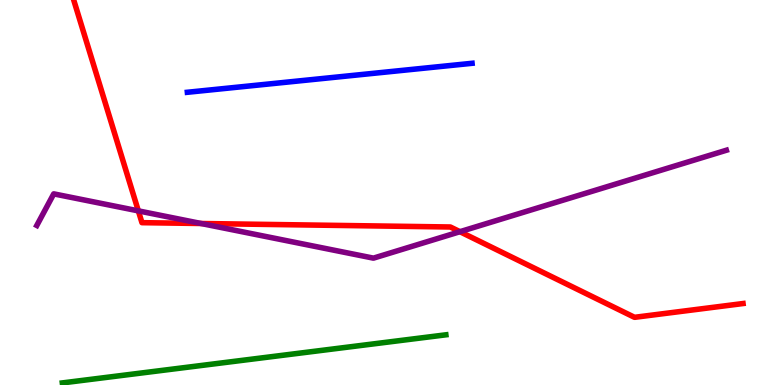[{'lines': ['blue', 'red'], 'intersections': []}, {'lines': ['green', 'red'], 'intersections': []}, {'lines': ['purple', 'red'], 'intersections': [{'x': 1.79, 'y': 4.52}, {'x': 2.6, 'y': 4.19}, {'x': 5.93, 'y': 3.98}]}, {'lines': ['blue', 'green'], 'intersections': []}, {'lines': ['blue', 'purple'], 'intersections': []}, {'lines': ['green', 'purple'], 'intersections': []}]